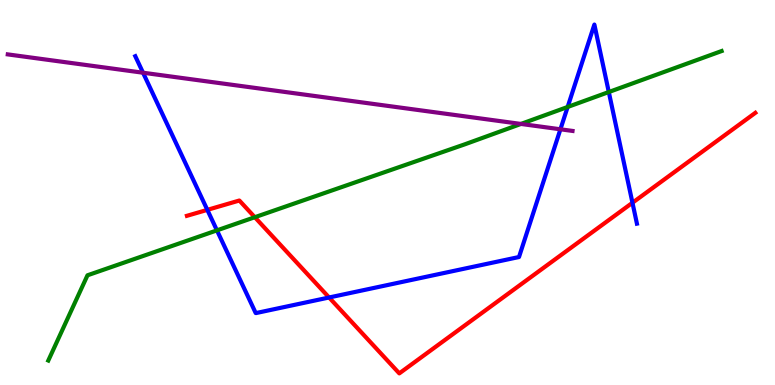[{'lines': ['blue', 'red'], 'intersections': [{'x': 2.68, 'y': 4.55}, {'x': 4.25, 'y': 2.27}, {'x': 8.16, 'y': 4.73}]}, {'lines': ['green', 'red'], 'intersections': [{'x': 3.29, 'y': 4.36}]}, {'lines': ['purple', 'red'], 'intersections': []}, {'lines': ['blue', 'green'], 'intersections': [{'x': 2.8, 'y': 4.02}, {'x': 7.32, 'y': 7.22}, {'x': 7.86, 'y': 7.61}]}, {'lines': ['blue', 'purple'], 'intersections': [{'x': 1.85, 'y': 8.11}, {'x': 7.23, 'y': 6.64}]}, {'lines': ['green', 'purple'], 'intersections': [{'x': 6.72, 'y': 6.78}]}]